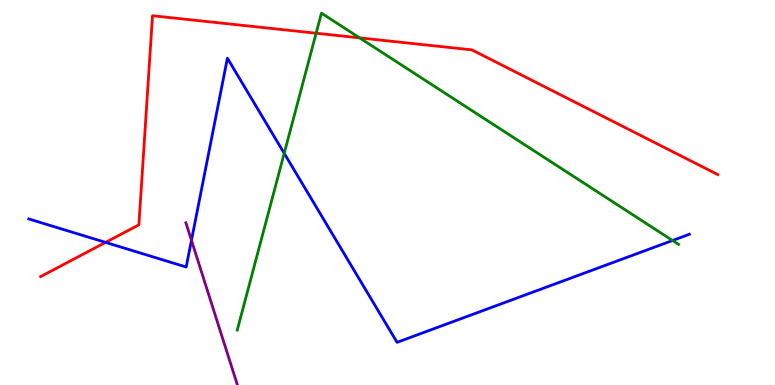[{'lines': ['blue', 'red'], 'intersections': [{'x': 1.36, 'y': 3.7}]}, {'lines': ['green', 'red'], 'intersections': [{'x': 4.08, 'y': 9.14}, {'x': 4.64, 'y': 9.02}]}, {'lines': ['purple', 'red'], 'intersections': []}, {'lines': ['blue', 'green'], 'intersections': [{'x': 3.67, 'y': 6.02}, {'x': 8.68, 'y': 3.75}]}, {'lines': ['blue', 'purple'], 'intersections': [{'x': 2.47, 'y': 3.76}]}, {'lines': ['green', 'purple'], 'intersections': []}]